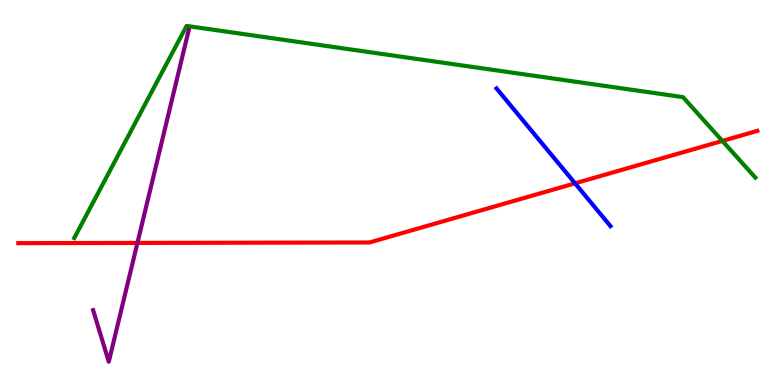[{'lines': ['blue', 'red'], 'intersections': [{'x': 7.42, 'y': 5.24}]}, {'lines': ['green', 'red'], 'intersections': [{'x': 9.32, 'y': 6.34}]}, {'lines': ['purple', 'red'], 'intersections': [{'x': 1.77, 'y': 3.69}]}, {'lines': ['blue', 'green'], 'intersections': []}, {'lines': ['blue', 'purple'], 'intersections': []}, {'lines': ['green', 'purple'], 'intersections': []}]